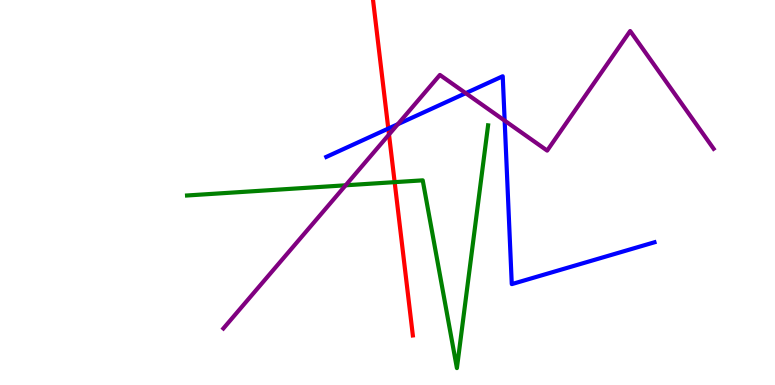[{'lines': ['blue', 'red'], 'intersections': [{'x': 5.01, 'y': 6.66}]}, {'lines': ['green', 'red'], 'intersections': [{'x': 5.09, 'y': 5.27}]}, {'lines': ['purple', 'red'], 'intersections': [{'x': 5.02, 'y': 6.51}]}, {'lines': ['blue', 'green'], 'intersections': []}, {'lines': ['blue', 'purple'], 'intersections': [{'x': 5.13, 'y': 6.77}, {'x': 6.01, 'y': 7.58}, {'x': 6.51, 'y': 6.87}]}, {'lines': ['green', 'purple'], 'intersections': [{'x': 4.46, 'y': 5.19}]}]